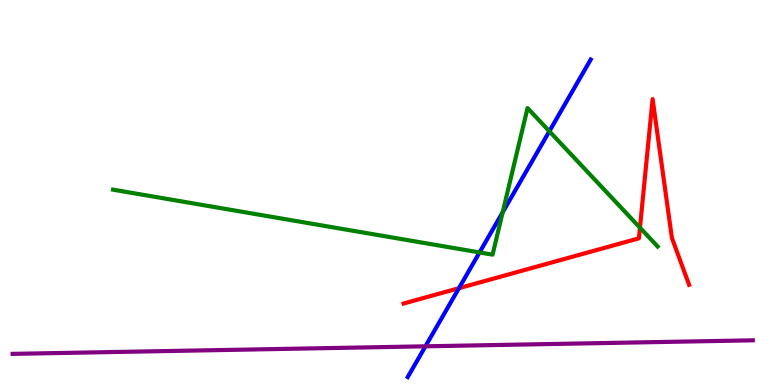[{'lines': ['blue', 'red'], 'intersections': [{'x': 5.92, 'y': 2.51}]}, {'lines': ['green', 'red'], 'intersections': [{'x': 8.26, 'y': 4.09}]}, {'lines': ['purple', 'red'], 'intersections': []}, {'lines': ['blue', 'green'], 'intersections': [{'x': 6.19, 'y': 3.44}, {'x': 6.49, 'y': 4.49}, {'x': 7.09, 'y': 6.59}]}, {'lines': ['blue', 'purple'], 'intersections': [{'x': 5.49, 'y': 1.0}]}, {'lines': ['green', 'purple'], 'intersections': []}]